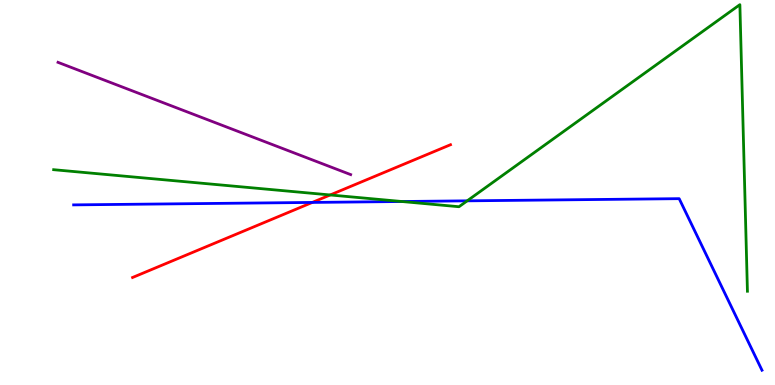[{'lines': ['blue', 'red'], 'intersections': [{'x': 4.03, 'y': 4.74}]}, {'lines': ['green', 'red'], 'intersections': [{'x': 4.26, 'y': 4.94}]}, {'lines': ['purple', 'red'], 'intersections': []}, {'lines': ['blue', 'green'], 'intersections': [{'x': 5.18, 'y': 4.77}, {'x': 6.03, 'y': 4.78}]}, {'lines': ['blue', 'purple'], 'intersections': []}, {'lines': ['green', 'purple'], 'intersections': []}]